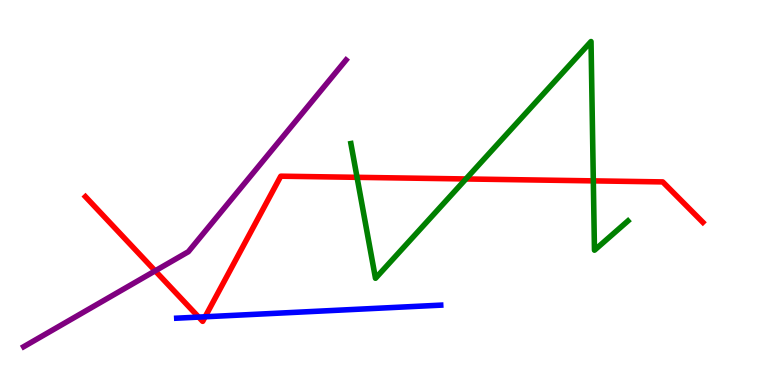[{'lines': ['blue', 'red'], 'intersections': [{'x': 2.56, 'y': 1.76}, {'x': 2.65, 'y': 1.77}]}, {'lines': ['green', 'red'], 'intersections': [{'x': 4.61, 'y': 5.39}, {'x': 6.01, 'y': 5.35}, {'x': 7.66, 'y': 5.3}]}, {'lines': ['purple', 'red'], 'intersections': [{'x': 2.0, 'y': 2.96}]}, {'lines': ['blue', 'green'], 'intersections': []}, {'lines': ['blue', 'purple'], 'intersections': []}, {'lines': ['green', 'purple'], 'intersections': []}]